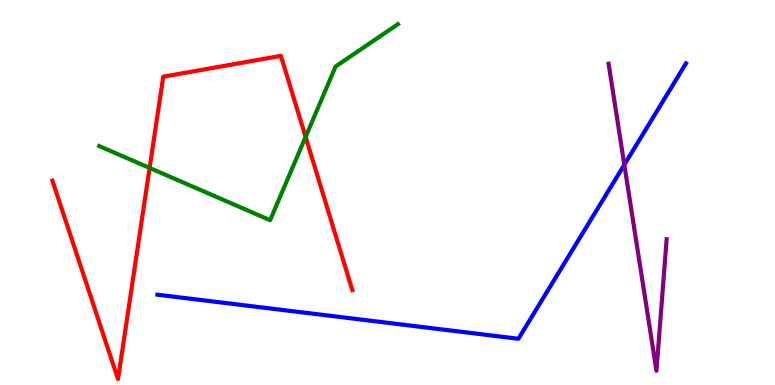[{'lines': ['blue', 'red'], 'intersections': []}, {'lines': ['green', 'red'], 'intersections': [{'x': 1.93, 'y': 5.64}, {'x': 3.94, 'y': 6.44}]}, {'lines': ['purple', 'red'], 'intersections': []}, {'lines': ['blue', 'green'], 'intersections': []}, {'lines': ['blue', 'purple'], 'intersections': [{'x': 8.06, 'y': 5.72}]}, {'lines': ['green', 'purple'], 'intersections': []}]